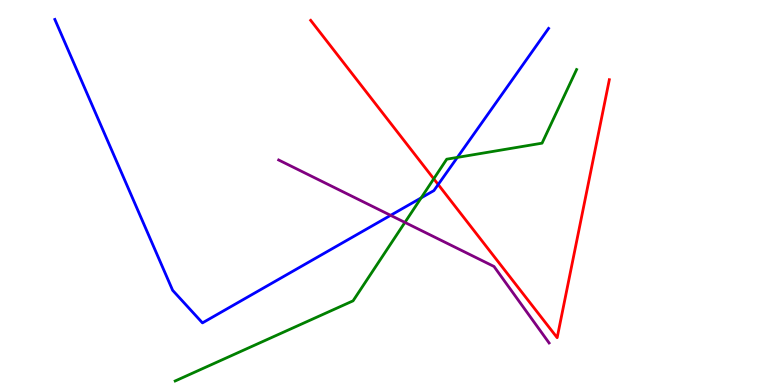[{'lines': ['blue', 'red'], 'intersections': [{'x': 5.65, 'y': 5.21}]}, {'lines': ['green', 'red'], 'intersections': [{'x': 5.6, 'y': 5.36}]}, {'lines': ['purple', 'red'], 'intersections': []}, {'lines': ['blue', 'green'], 'intersections': [{'x': 5.43, 'y': 4.86}, {'x': 5.9, 'y': 5.91}]}, {'lines': ['blue', 'purple'], 'intersections': [{'x': 5.04, 'y': 4.41}]}, {'lines': ['green', 'purple'], 'intersections': [{'x': 5.22, 'y': 4.22}]}]